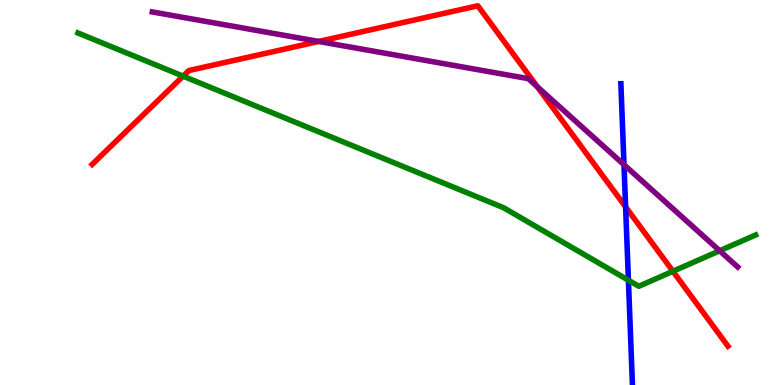[{'lines': ['blue', 'red'], 'intersections': [{'x': 8.07, 'y': 4.63}]}, {'lines': ['green', 'red'], 'intersections': [{'x': 2.36, 'y': 8.02}, {'x': 8.68, 'y': 2.95}]}, {'lines': ['purple', 'red'], 'intersections': [{'x': 4.11, 'y': 8.92}, {'x': 6.93, 'y': 7.75}]}, {'lines': ['blue', 'green'], 'intersections': [{'x': 8.11, 'y': 2.72}]}, {'lines': ['blue', 'purple'], 'intersections': [{'x': 8.05, 'y': 5.72}]}, {'lines': ['green', 'purple'], 'intersections': [{'x': 9.29, 'y': 3.49}]}]